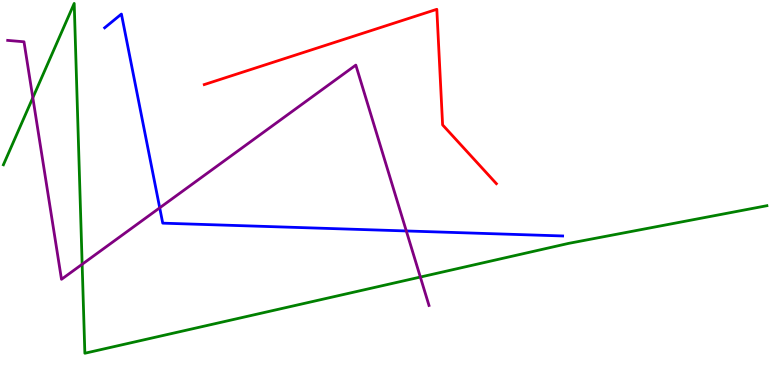[{'lines': ['blue', 'red'], 'intersections': []}, {'lines': ['green', 'red'], 'intersections': []}, {'lines': ['purple', 'red'], 'intersections': []}, {'lines': ['blue', 'green'], 'intersections': []}, {'lines': ['blue', 'purple'], 'intersections': [{'x': 2.06, 'y': 4.6}, {'x': 5.24, 'y': 4.0}]}, {'lines': ['green', 'purple'], 'intersections': [{'x': 0.424, 'y': 7.46}, {'x': 1.06, 'y': 3.14}, {'x': 5.42, 'y': 2.8}]}]